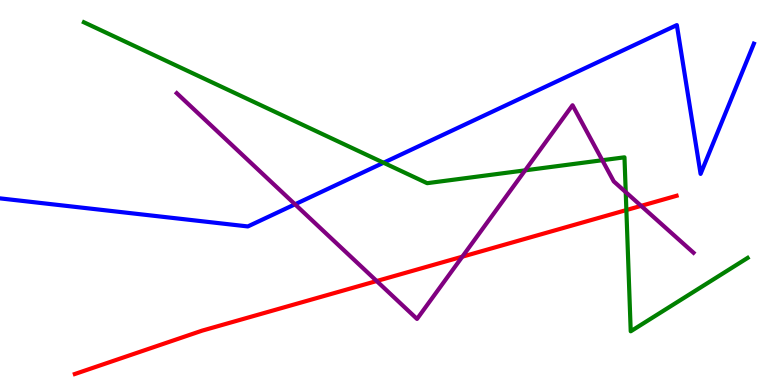[{'lines': ['blue', 'red'], 'intersections': []}, {'lines': ['green', 'red'], 'intersections': [{'x': 8.08, 'y': 4.54}]}, {'lines': ['purple', 'red'], 'intersections': [{'x': 4.86, 'y': 2.7}, {'x': 5.97, 'y': 3.33}, {'x': 8.27, 'y': 4.65}]}, {'lines': ['blue', 'green'], 'intersections': [{'x': 4.95, 'y': 5.77}]}, {'lines': ['blue', 'purple'], 'intersections': [{'x': 3.81, 'y': 4.69}]}, {'lines': ['green', 'purple'], 'intersections': [{'x': 6.78, 'y': 5.58}, {'x': 7.77, 'y': 5.84}, {'x': 8.07, 'y': 5.01}]}]